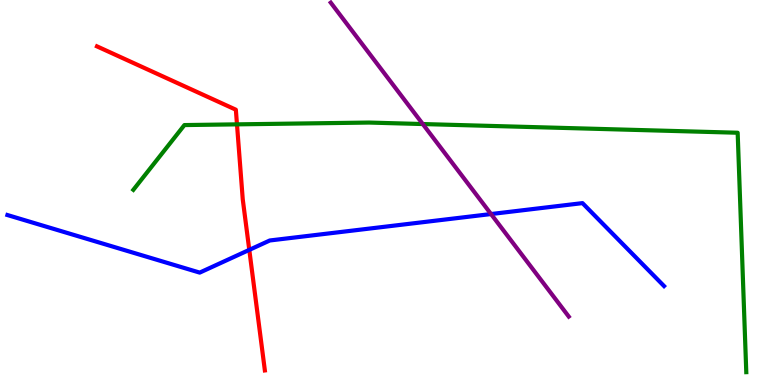[{'lines': ['blue', 'red'], 'intersections': [{'x': 3.22, 'y': 3.51}]}, {'lines': ['green', 'red'], 'intersections': [{'x': 3.06, 'y': 6.77}]}, {'lines': ['purple', 'red'], 'intersections': []}, {'lines': ['blue', 'green'], 'intersections': []}, {'lines': ['blue', 'purple'], 'intersections': [{'x': 6.34, 'y': 4.44}]}, {'lines': ['green', 'purple'], 'intersections': [{'x': 5.46, 'y': 6.78}]}]